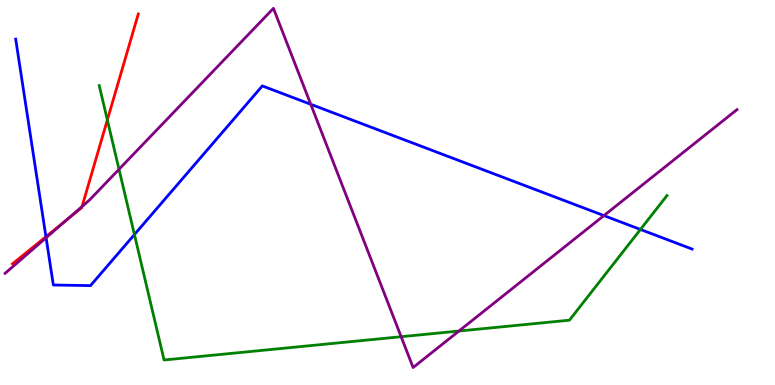[{'lines': ['blue', 'red'], 'intersections': [{'x': 0.593, 'y': 3.85}]}, {'lines': ['green', 'red'], 'intersections': [{'x': 1.39, 'y': 6.88}]}, {'lines': ['purple', 'red'], 'intersections': [{'x': 0.855, 'y': 4.28}, {'x': 1.06, 'y': 4.64}]}, {'lines': ['blue', 'green'], 'intersections': [{'x': 1.73, 'y': 3.91}, {'x': 8.26, 'y': 4.04}]}, {'lines': ['blue', 'purple'], 'intersections': [{'x': 0.595, 'y': 3.83}, {'x': 4.01, 'y': 7.29}, {'x': 7.79, 'y': 4.4}]}, {'lines': ['green', 'purple'], 'intersections': [{'x': 1.54, 'y': 5.6}, {'x': 5.18, 'y': 1.25}, {'x': 5.92, 'y': 1.4}]}]